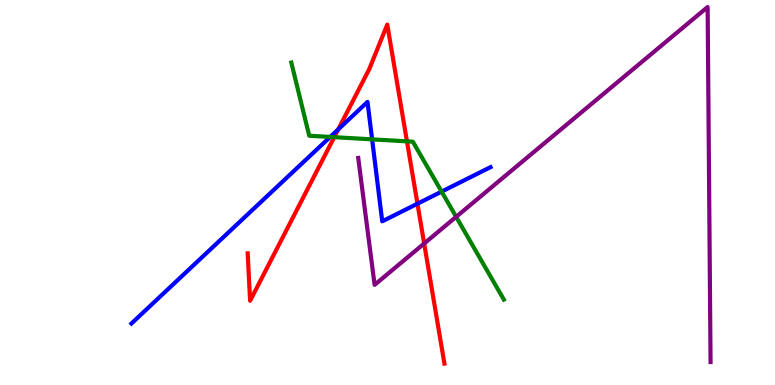[{'lines': ['blue', 'red'], 'intersections': [{'x': 4.36, 'y': 6.64}, {'x': 5.39, 'y': 4.71}]}, {'lines': ['green', 'red'], 'intersections': [{'x': 4.31, 'y': 6.44}, {'x': 5.25, 'y': 6.33}]}, {'lines': ['purple', 'red'], 'intersections': [{'x': 5.47, 'y': 3.68}]}, {'lines': ['blue', 'green'], 'intersections': [{'x': 4.26, 'y': 6.44}, {'x': 4.8, 'y': 6.38}, {'x': 5.7, 'y': 5.02}]}, {'lines': ['blue', 'purple'], 'intersections': []}, {'lines': ['green', 'purple'], 'intersections': [{'x': 5.89, 'y': 4.37}]}]